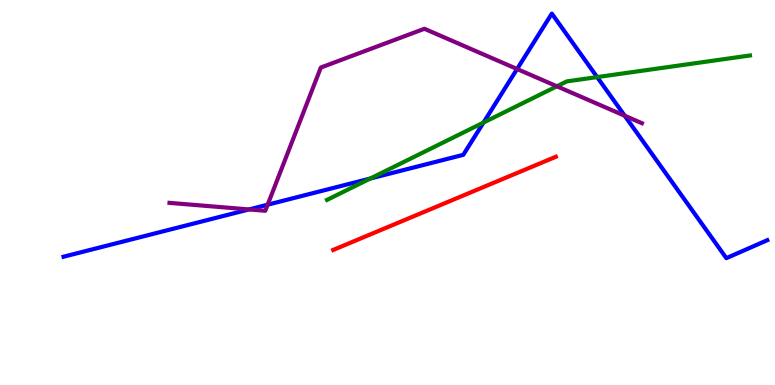[{'lines': ['blue', 'red'], 'intersections': []}, {'lines': ['green', 'red'], 'intersections': []}, {'lines': ['purple', 'red'], 'intersections': []}, {'lines': ['blue', 'green'], 'intersections': [{'x': 4.78, 'y': 5.36}, {'x': 6.24, 'y': 6.82}, {'x': 7.71, 'y': 8.0}]}, {'lines': ['blue', 'purple'], 'intersections': [{'x': 3.21, 'y': 4.56}, {'x': 3.45, 'y': 4.68}, {'x': 6.67, 'y': 8.21}, {'x': 8.06, 'y': 6.99}]}, {'lines': ['green', 'purple'], 'intersections': [{'x': 7.19, 'y': 7.76}]}]